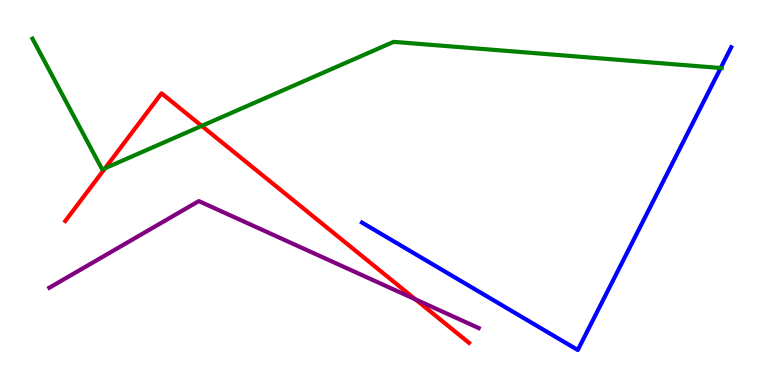[{'lines': ['blue', 'red'], 'intersections': []}, {'lines': ['green', 'red'], 'intersections': [{'x': 1.36, 'y': 5.63}, {'x': 2.6, 'y': 6.73}]}, {'lines': ['purple', 'red'], 'intersections': [{'x': 5.36, 'y': 2.22}]}, {'lines': ['blue', 'green'], 'intersections': [{'x': 9.3, 'y': 8.23}]}, {'lines': ['blue', 'purple'], 'intersections': []}, {'lines': ['green', 'purple'], 'intersections': []}]